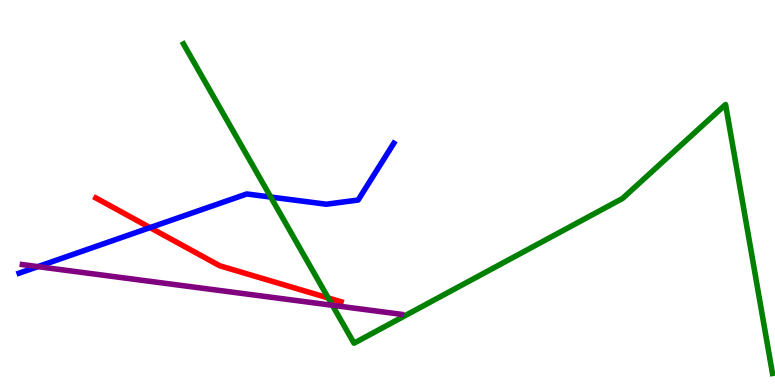[{'lines': ['blue', 'red'], 'intersections': [{'x': 1.94, 'y': 4.09}]}, {'lines': ['green', 'red'], 'intersections': [{'x': 4.24, 'y': 2.26}]}, {'lines': ['purple', 'red'], 'intersections': []}, {'lines': ['blue', 'green'], 'intersections': [{'x': 3.49, 'y': 4.88}]}, {'lines': ['blue', 'purple'], 'intersections': [{'x': 0.489, 'y': 3.07}]}, {'lines': ['green', 'purple'], 'intersections': [{'x': 4.29, 'y': 2.07}]}]